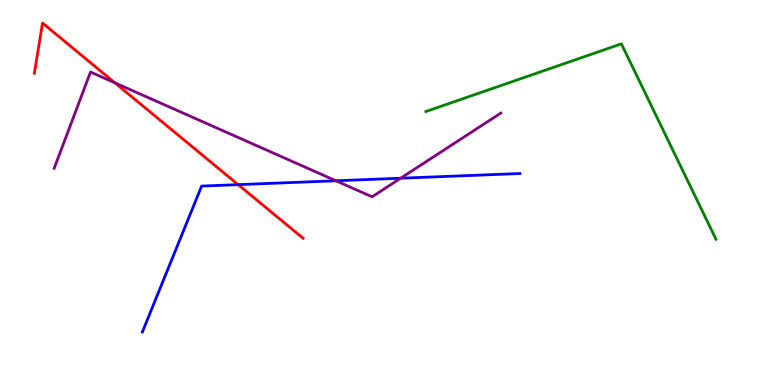[{'lines': ['blue', 'red'], 'intersections': [{'x': 3.07, 'y': 5.2}]}, {'lines': ['green', 'red'], 'intersections': []}, {'lines': ['purple', 'red'], 'intersections': [{'x': 1.48, 'y': 7.85}]}, {'lines': ['blue', 'green'], 'intersections': []}, {'lines': ['blue', 'purple'], 'intersections': [{'x': 4.33, 'y': 5.3}, {'x': 5.17, 'y': 5.37}]}, {'lines': ['green', 'purple'], 'intersections': []}]